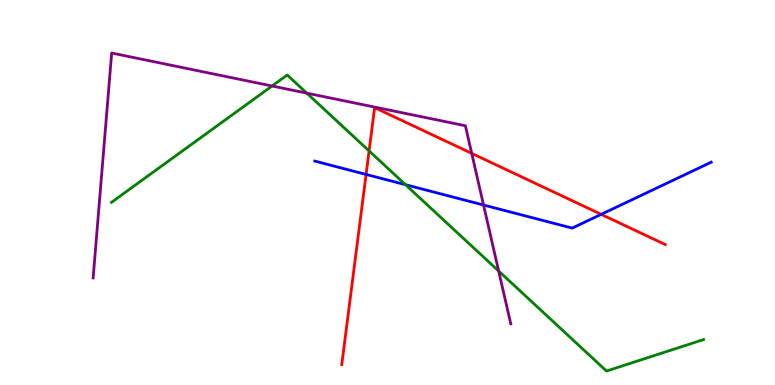[{'lines': ['blue', 'red'], 'intersections': [{'x': 4.72, 'y': 5.47}, {'x': 7.76, 'y': 4.43}]}, {'lines': ['green', 'red'], 'intersections': [{'x': 4.76, 'y': 6.08}]}, {'lines': ['purple', 'red'], 'intersections': [{'x': 6.09, 'y': 6.02}]}, {'lines': ['blue', 'green'], 'intersections': [{'x': 5.23, 'y': 5.2}]}, {'lines': ['blue', 'purple'], 'intersections': [{'x': 6.24, 'y': 4.68}]}, {'lines': ['green', 'purple'], 'intersections': [{'x': 3.51, 'y': 7.77}, {'x': 3.96, 'y': 7.58}, {'x': 6.43, 'y': 2.96}]}]